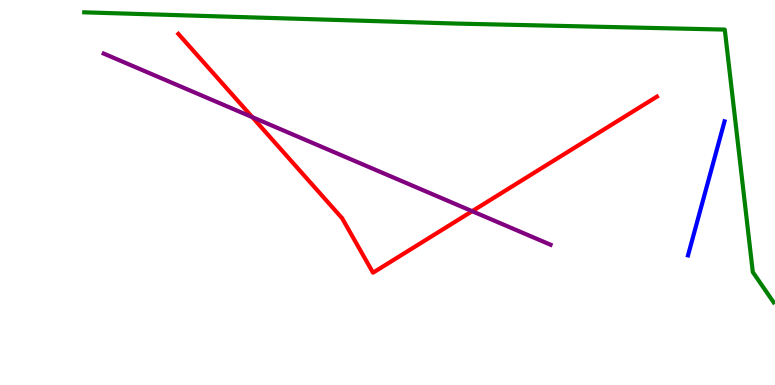[{'lines': ['blue', 'red'], 'intersections': []}, {'lines': ['green', 'red'], 'intersections': []}, {'lines': ['purple', 'red'], 'intersections': [{'x': 3.26, 'y': 6.96}, {'x': 6.09, 'y': 4.51}]}, {'lines': ['blue', 'green'], 'intersections': []}, {'lines': ['blue', 'purple'], 'intersections': []}, {'lines': ['green', 'purple'], 'intersections': []}]